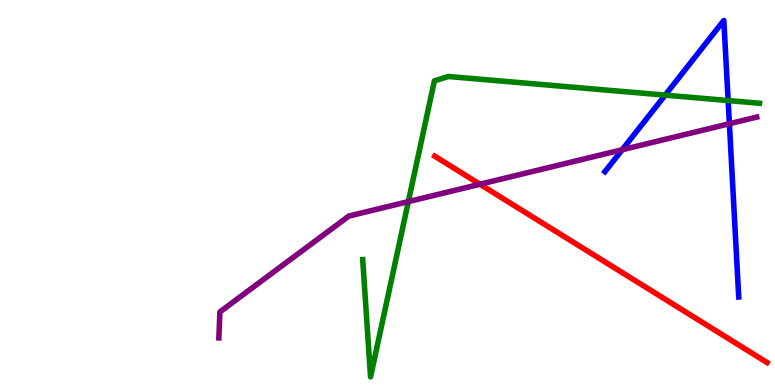[{'lines': ['blue', 'red'], 'intersections': []}, {'lines': ['green', 'red'], 'intersections': []}, {'lines': ['purple', 'red'], 'intersections': [{'x': 6.19, 'y': 5.21}]}, {'lines': ['blue', 'green'], 'intersections': [{'x': 8.58, 'y': 7.53}, {'x': 9.4, 'y': 7.39}]}, {'lines': ['blue', 'purple'], 'intersections': [{'x': 8.03, 'y': 6.11}, {'x': 9.41, 'y': 6.79}]}, {'lines': ['green', 'purple'], 'intersections': [{'x': 5.27, 'y': 4.76}]}]